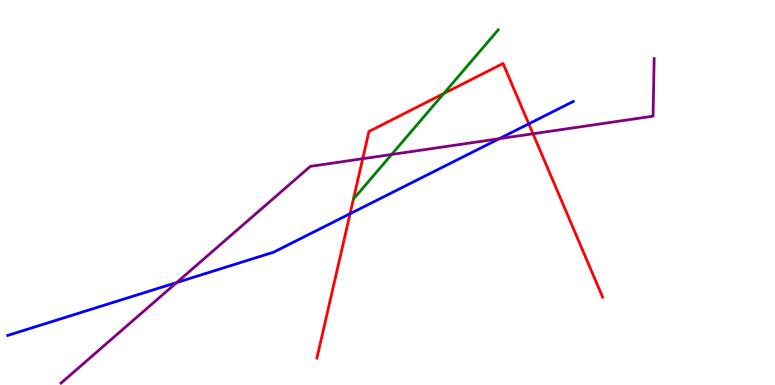[{'lines': ['blue', 'red'], 'intersections': [{'x': 4.52, 'y': 4.45}, {'x': 6.82, 'y': 6.78}]}, {'lines': ['green', 'red'], 'intersections': [{'x': 5.73, 'y': 7.57}]}, {'lines': ['purple', 'red'], 'intersections': [{'x': 4.68, 'y': 5.88}, {'x': 6.88, 'y': 6.53}]}, {'lines': ['blue', 'green'], 'intersections': []}, {'lines': ['blue', 'purple'], 'intersections': [{'x': 2.28, 'y': 2.66}, {'x': 6.44, 'y': 6.4}]}, {'lines': ['green', 'purple'], 'intersections': [{'x': 5.05, 'y': 5.99}]}]